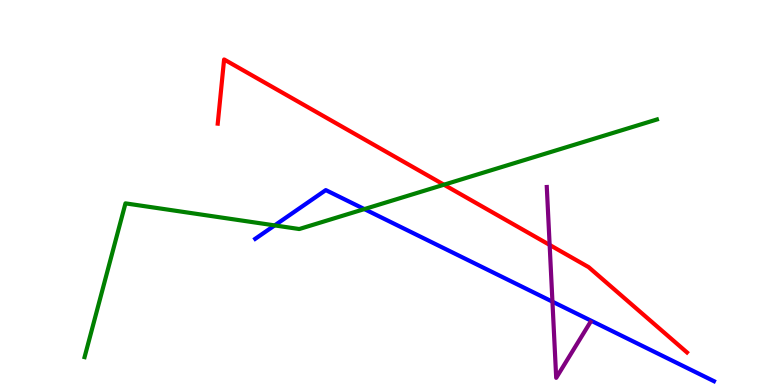[{'lines': ['blue', 'red'], 'intersections': []}, {'lines': ['green', 'red'], 'intersections': [{'x': 5.73, 'y': 5.2}]}, {'lines': ['purple', 'red'], 'intersections': [{'x': 7.09, 'y': 3.64}]}, {'lines': ['blue', 'green'], 'intersections': [{'x': 3.54, 'y': 4.15}, {'x': 4.7, 'y': 4.57}]}, {'lines': ['blue', 'purple'], 'intersections': [{'x': 7.13, 'y': 2.16}]}, {'lines': ['green', 'purple'], 'intersections': []}]